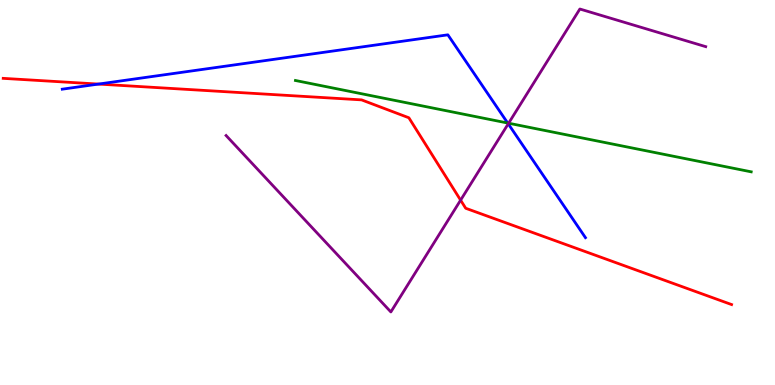[{'lines': ['blue', 'red'], 'intersections': [{'x': 1.27, 'y': 7.82}]}, {'lines': ['green', 'red'], 'intersections': []}, {'lines': ['purple', 'red'], 'intersections': [{'x': 5.94, 'y': 4.8}]}, {'lines': ['blue', 'green'], 'intersections': [{'x': 6.55, 'y': 6.8}]}, {'lines': ['blue', 'purple'], 'intersections': [{'x': 6.56, 'y': 6.78}]}, {'lines': ['green', 'purple'], 'intersections': [{'x': 6.56, 'y': 6.8}]}]